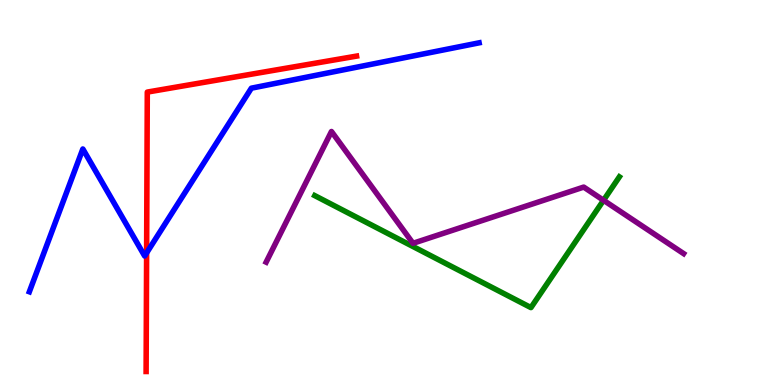[{'lines': ['blue', 'red'], 'intersections': [{'x': 1.89, 'y': 3.43}]}, {'lines': ['green', 'red'], 'intersections': []}, {'lines': ['purple', 'red'], 'intersections': []}, {'lines': ['blue', 'green'], 'intersections': []}, {'lines': ['blue', 'purple'], 'intersections': []}, {'lines': ['green', 'purple'], 'intersections': [{'x': 7.79, 'y': 4.8}]}]